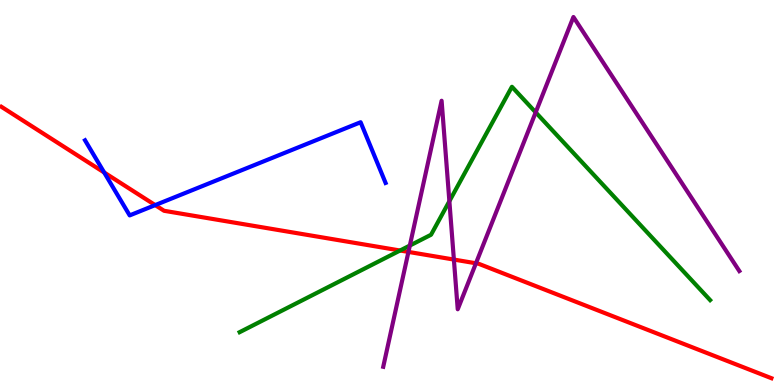[{'lines': ['blue', 'red'], 'intersections': [{'x': 1.34, 'y': 5.52}, {'x': 2.0, 'y': 4.67}]}, {'lines': ['green', 'red'], 'intersections': [{'x': 5.16, 'y': 3.49}]}, {'lines': ['purple', 'red'], 'intersections': [{'x': 5.27, 'y': 3.46}, {'x': 5.86, 'y': 3.26}, {'x': 6.14, 'y': 3.16}]}, {'lines': ['blue', 'green'], 'intersections': []}, {'lines': ['blue', 'purple'], 'intersections': []}, {'lines': ['green', 'purple'], 'intersections': [{'x': 5.29, 'y': 3.62}, {'x': 5.8, 'y': 4.77}, {'x': 6.91, 'y': 7.08}]}]